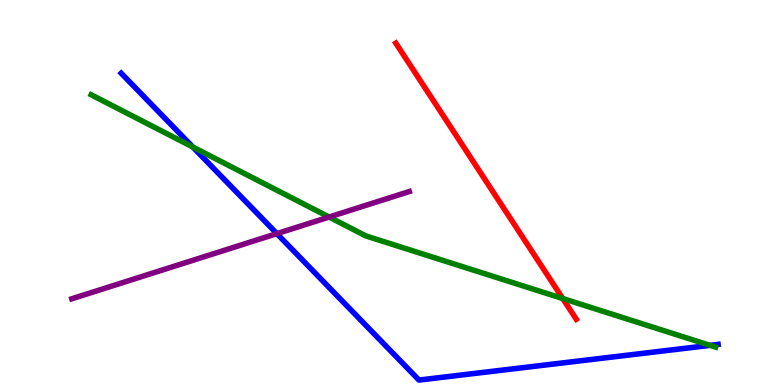[{'lines': ['blue', 'red'], 'intersections': []}, {'lines': ['green', 'red'], 'intersections': [{'x': 7.26, 'y': 2.25}]}, {'lines': ['purple', 'red'], 'intersections': []}, {'lines': ['blue', 'green'], 'intersections': [{'x': 2.49, 'y': 6.18}, {'x': 9.16, 'y': 1.03}]}, {'lines': ['blue', 'purple'], 'intersections': [{'x': 3.57, 'y': 3.93}]}, {'lines': ['green', 'purple'], 'intersections': [{'x': 4.25, 'y': 4.36}]}]